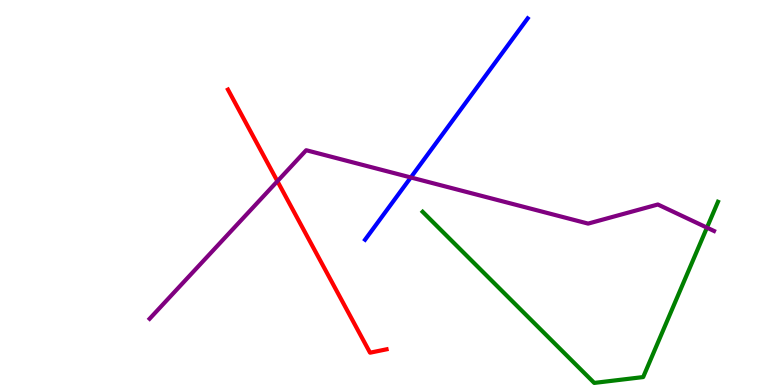[{'lines': ['blue', 'red'], 'intersections': []}, {'lines': ['green', 'red'], 'intersections': []}, {'lines': ['purple', 'red'], 'intersections': [{'x': 3.58, 'y': 5.29}]}, {'lines': ['blue', 'green'], 'intersections': []}, {'lines': ['blue', 'purple'], 'intersections': [{'x': 5.3, 'y': 5.39}]}, {'lines': ['green', 'purple'], 'intersections': [{'x': 9.12, 'y': 4.09}]}]